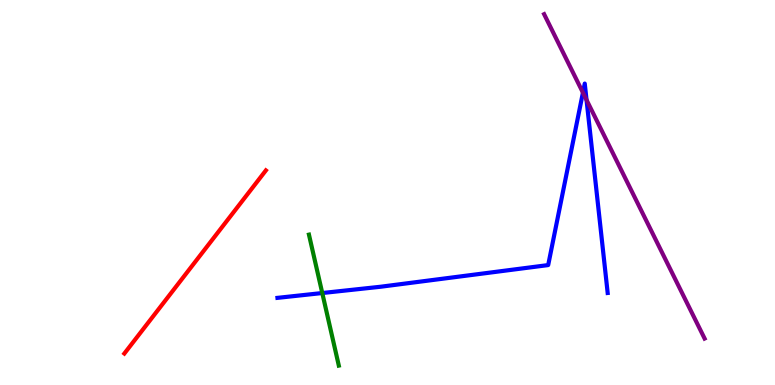[{'lines': ['blue', 'red'], 'intersections': []}, {'lines': ['green', 'red'], 'intersections': []}, {'lines': ['purple', 'red'], 'intersections': []}, {'lines': ['blue', 'green'], 'intersections': [{'x': 4.16, 'y': 2.39}]}, {'lines': ['blue', 'purple'], 'intersections': [{'x': 7.52, 'y': 7.59}, {'x': 7.57, 'y': 7.4}]}, {'lines': ['green', 'purple'], 'intersections': []}]